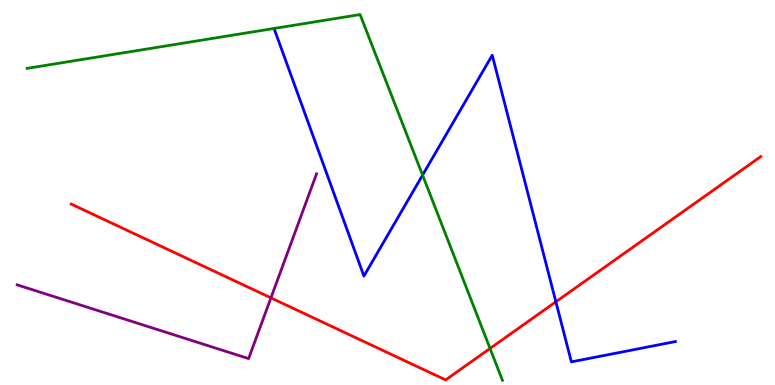[{'lines': ['blue', 'red'], 'intersections': [{'x': 7.17, 'y': 2.16}]}, {'lines': ['green', 'red'], 'intersections': [{'x': 6.32, 'y': 0.949}]}, {'lines': ['purple', 'red'], 'intersections': [{'x': 3.5, 'y': 2.26}]}, {'lines': ['blue', 'green'], 'intersections': [{'x': 5.45, 'y': 5.45}]}, {'lines': ['blue', 'purple'], 'intersections': []}, {'lines': ['green', 'purple'], 'intersections': []}]